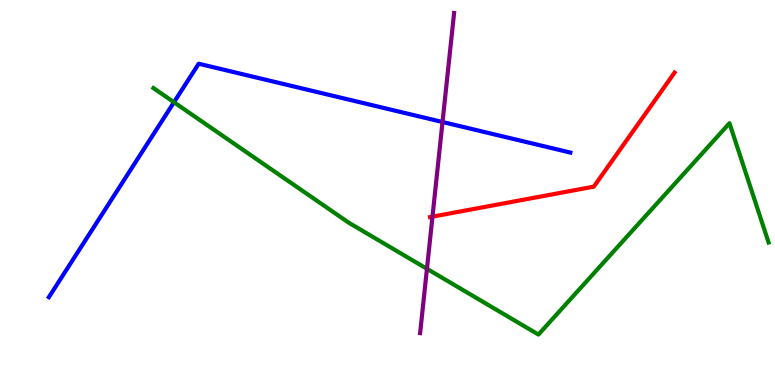[{'lines': ['blue', 'red'], 'intersections': []}, {'lines': ['green', 'red'], 'intersections': []}, {'lines': ['purple', 'red'], 'intersections': [{'x': 5.58, 'y': 4.37}]}, {'lines': ['blue', 'green'], 'intersections': [{'x': 2.24, 'y': 7.34}]}, {'lines': ['blue', 'purple'], 'intersections': [{'x': 5.71, 'y': 6.83}]}, {'lines': ['green', 'purple'], 'intersections': [{'x': 5.51, 'y': 3.02}]}]